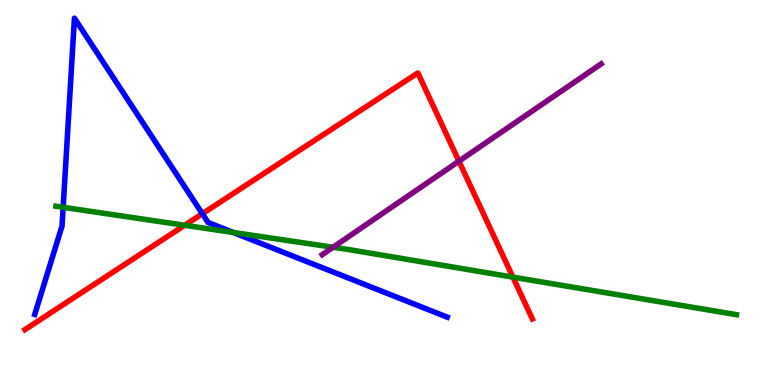[{'lines': ['blue', 'red'], 'intersections': [{'x': 2.61, 'y': 4.45}]}, {'lines': ['green', 'red'], 'intersections': [{'x': 2.38, 'y': 4.15}, {'x': 6.62, 'y': 2.8}]}, {'lines': ['purple', 'red'], 'intersections': [{'x': 5.92, 'y': 5.81}]}, {'lines': ['blue', 'green'], 'intersections': [{'x': 0.815, 'y': 4.62}, {'x': 3.01, 'y': 3.96}]}, {'lines': ['blue', 'purple'], 'intersections': []}, {'lines': ['green', 'purple'], 'intersections': [{'x': 4.3, 'y': 3.58}]}]